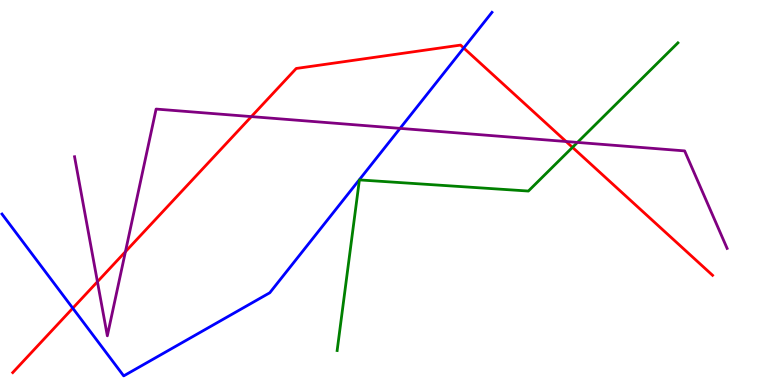[{'lines': ['blue', 'red'], 'intersections': [{'x': 0.939, 'y': 2.0}, {'x': 5.98, 'y': 8.75}]}, {'lines': ['green', 'red'], 'intersections': [{'x': 7.39, 'y': 6.17}]}, {'lines': ['purple', 'red'], 'intersections': [{'x': 1.26, 'y': 2.68}, {'x': 1.62, 'y': 3.46}, {'x': 3.24, 'y': 6.97}, {'x': 7.3, 'y': 6.32}]}, {'lines': ['blue', 'green'], 'intersections': []}, {'lines': ['blue', 'purple'], 'intersections': [{'x': 5.16, 'y': 6.67}]}, {'lines': ['green', 'purple'], 'intersections': [{'x': 7.45, 'y': 6.3}]}]